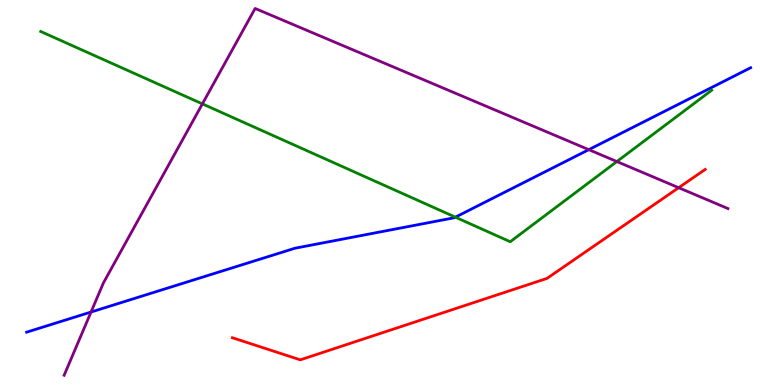[{'lines': ['blue', 'red'], 'intersections': []}, {'lines': ['green', 'red'], 'intersections': []}, {'lines': ['purple', 'red'], 'intersections': [{'x': 8.76, 'y': 5.12}]}, {'lines': ['blue', 'green'], 'intersections': [{'x': 5.88, 'y': 4.36}]}, {'lines': ['blue', 'purple'], 'intersections': [{'x': 1.17, 'y': 1.9}, {'x': 7.6, 'y': 6.11}]}, {'lines': ['green', 'purple'], 'intersections': [{'x': 2.61, 'y': 7.3}, {'x': 7.96, 'y': 5.8}]}]